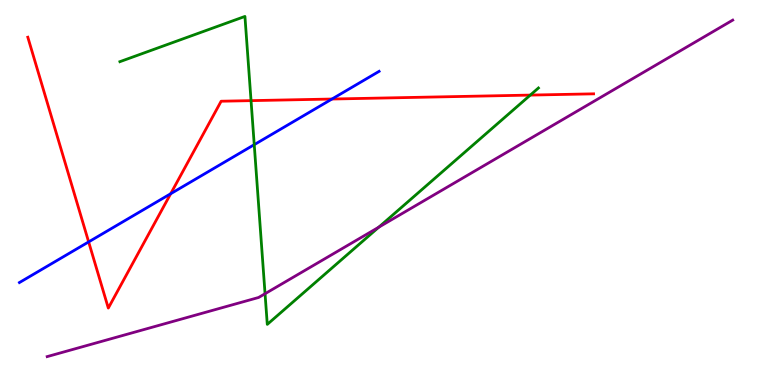[{'lines': ['blue', 'red'], 'intersections': [{'x': 1.14, 'y': 3.72}, {'x': 2.2, 'y': 4.97}, {'x': 4.28, 'y': 7.43}]}, {'lines': ['green', 'red'], 'intersections': [{'x': 3.24, 'y': 7.39}, {'x': 6.84, 'y': 7.53}]}, {'lines': ['purple', 'red'], 'intersections': []}, {'lines': ['blue', 'green'], 'intersections': [{'x': 3.28, 'y': 6.24}]}, {'lines': ['blue', 'purple'], 'intersections': []}, {'lines': ['green', 'purple'], 'intersections': [{'x': 3.42, 'y': 2.37}, {'x': 4.89, 'y': 4.1}]}]